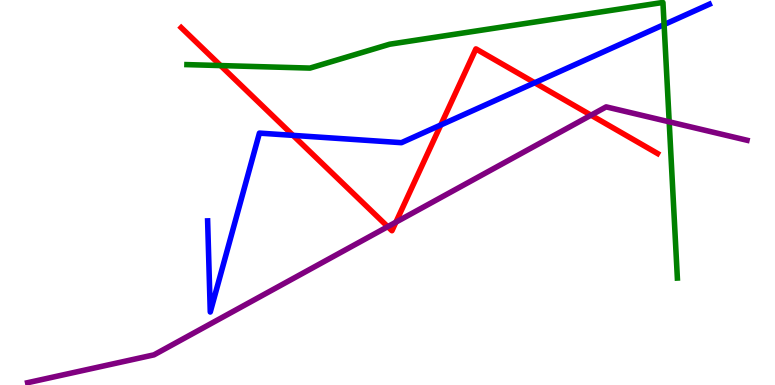[{'lines': ['blue', 'red'], 'intersections': [{'x': 3.78, 'y': 6.48}, {'x': 5.69, 'y': 6.75}, {'x': 6.9, 'y': 7.85}]}, {'lines': ['green', 'red'], 'intersections': [{'x': 2.85, 'y': 8.3}]}, {'lines': ['purple', 'red'], 'intersections': [{'x': 5.0, 'y': 4.11}, {'x': 5.11, 'y': 4.23}, {'x': 7.63, 'y': 7.01}]}, {'lines': ['blue', 'green'], 'intersections': [{'x': 8.57, 'y': 9.36}]}, {'lines': ['blue', 'purple'], 'intersections': []}, {'lines': ['green', 'purple'], 'intersections': [{'x': 8.63, 'y': 6.84}]}]